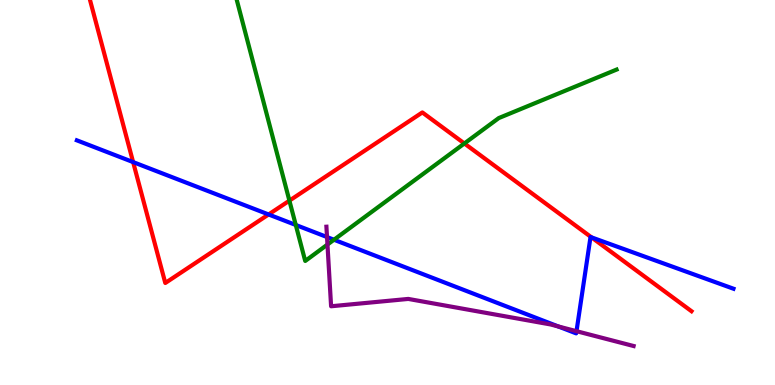[{'lines': ['blue', 'red'], 'intersections': [{'x': 1.72, 'y': 5.79}, {'x': 3.47, 'y': 4.43}, {'x': 7.63, 'y': 3.83}]}, {'lines': ['green', 'red'], 'intersections': [{'x': 3.73, 'y': 4.79}, {'x': 5.99, 'y': 6.27}]}, {'lines': ['purple', 'red'], 'intersections': []}, {'lines': ['blue', 'green'], 'intersections': [{'x': 3.82, 'y': 4.16}, {'x': 4.31, 'y': 3.77}]}, {'lines': ['blue', 'purple'], 'intersections': [{'x': 4.22, 'y': 3.84}, {'x': 7.2, 'y': 1.52}, {'x': 7.44, 'y': 1.4}]}, {'lines': ['green', 'purple'], 'intersections': [{'x': 4.23, 'y': 3.65}]}]